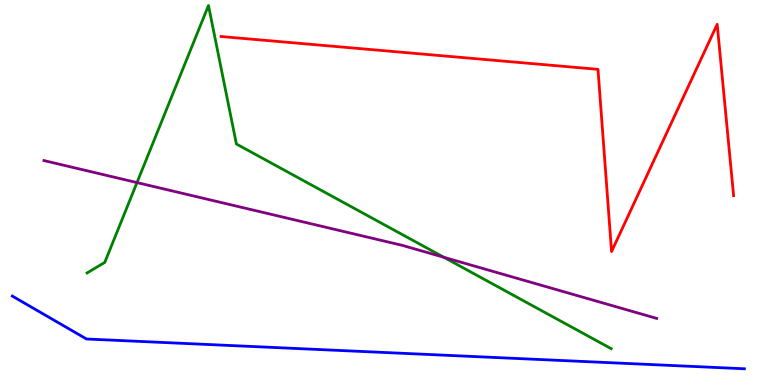[{'lines': ['blue', 'red'], 'intersections': []}, {'lines': ['green', 'red'], 'intersections': []}, {'lines': ['purple', 'red'], 'intersections': []}, {'lines': ['blue', 'green'], 'intersections': []}, {'lines': ['blue', 'purple'], 'intersections': []}, {'lines': ['green', 'purple'], 'intersections': [{'x': 1.77, 'y': 5.26}, {'x': 5.73, 'y': 3.32}]}]